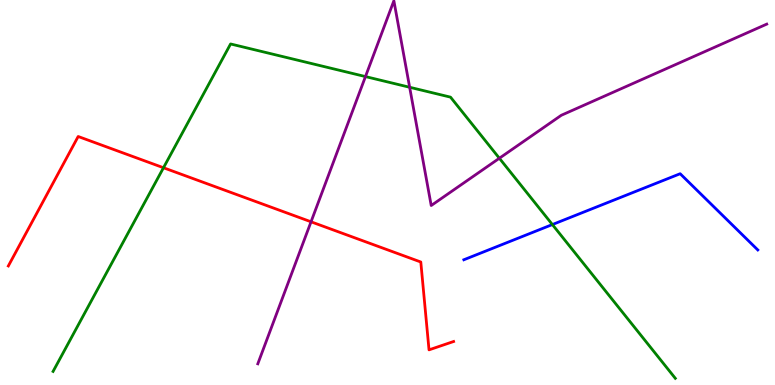[{'lines': ['blue', 'red'], 'intersections': []}, {'lines': ['green', 'red'], 'intersections': [{'x': 2.11, 'y': 5.64}]}, {'lines': ['purple', 'red'], 'intersections': [{'x': 4.01, 'y': 4.24}]}, {'lines': ['blue', 'green'], 'intersections': [{'x': 7.13, 'y': 4.17}]}, {'lines': ['blue', 'purple'], 'intersections': []}, {'lines': ['green', 'purple'], 'intersections': [{'x': 4.72, 'y': 8.01}, {'x': 5.29, 'y': 7.73}, {'x': 6.44, 'y': 5.89}]}]